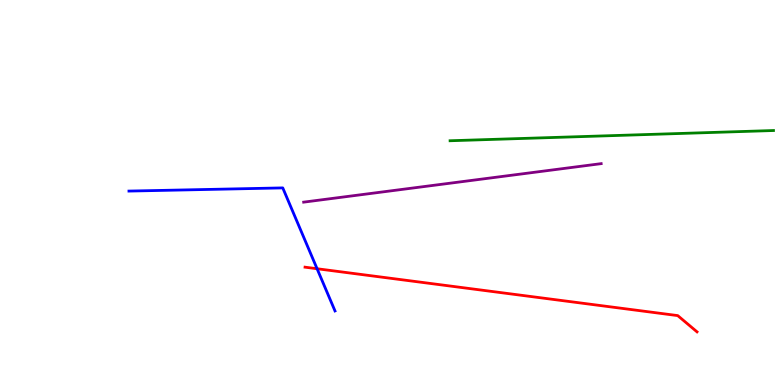[{'lines': ['blue', 'red'], 'intersections': [{'x': 4.09, 'y': 3.02}]}, {'lines': ['green', 'red'], 'intersections': []}, {'lines': ['purple', 'red'], 'intersections': []}, {'lines': ['blue', 'green'], 'intersections': []}, {'lines': ['blue', 'purple'], 'intersections': []}, {'lines': ['green', 'purple'], 'intersections': []}]